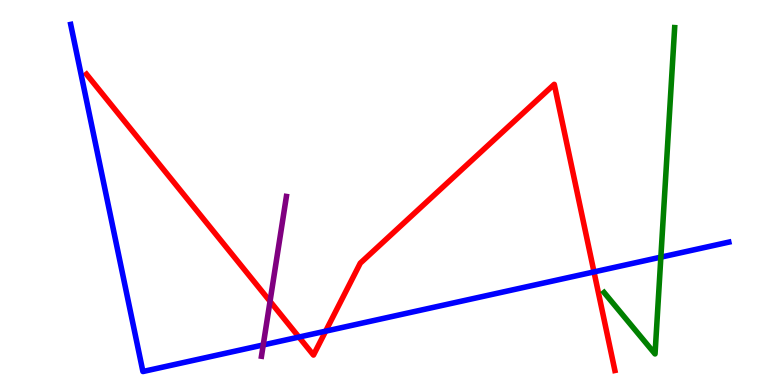[{'lines': ['blue', 'red'], 'intersections': [{'x': 3.86, 'y': 1.25}, {'x': 4.2, 'y': 1.4}, {'x': 7.66, 'y': 2.94}]}, {'lines': ['green', 'red'], 'intersections': []}, {'lines': ['purple', 'red'], 'intersections': [{'x': 3.48, 'y': 2.17}]}, {'lines': ['blue', 'green'], 'intersections': [{'x': 8.53, 'y': 3.32}]}, {'lines': ['blue', 'purple'], 'intersections': [{'x': 3.4, 'y': 1.04}]}, {'lines': ['green', 'purple'], 'intersections': []}]